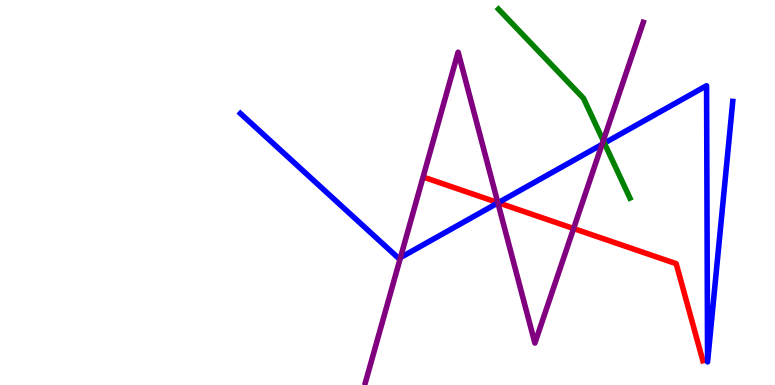[{'lines': ['blue', 'red'], 'intersections': [{'x': 6.43, 'y': 4.73}]}, {'lines': ['green', 'red'], 'intersections': []}, {'lines': ['purple', 'red'], 'intersections': [{'x': 6.42, 'y': 4.74}, {'x': 7.4, 'y': 4.06}]}, {'lines': ['blue', 'green'], 'intersections': [{'x': 7.8, 'y': 6.28}]}, {'lines': ['blue', 'purple'], 'intersections': [{'x': 5.17, 'y': 3.31}, {'x': 6.42, 'y': 4.73}, {'x': 7.77, 'y': 6.25}]}, {'lines': ['green', 'purple'], 'intersections': [{'x': 7.78, 'y': 6.34}]}]